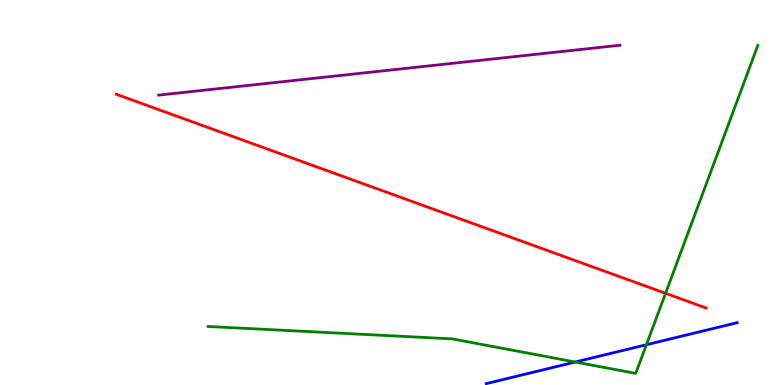[{'lines': ['blue', 'red'], 'intersections': []}, {'lines': ['green', 'red'], 'intersections': [{'x': 8.59, 'y': 2.38}]}, {'lines': ['purple', 'red'], 'intersections': []}, {'lines': ['blue', 'green'], 'intersections': [{'x': 7.42, 'y': 0.597}, {'x': 8.34, 'y': 1.05}]}, {'lines': ['blue', 'purple'], 'intersections': []}, {'lines': ['green', 'purple'], 'intersections': []}]